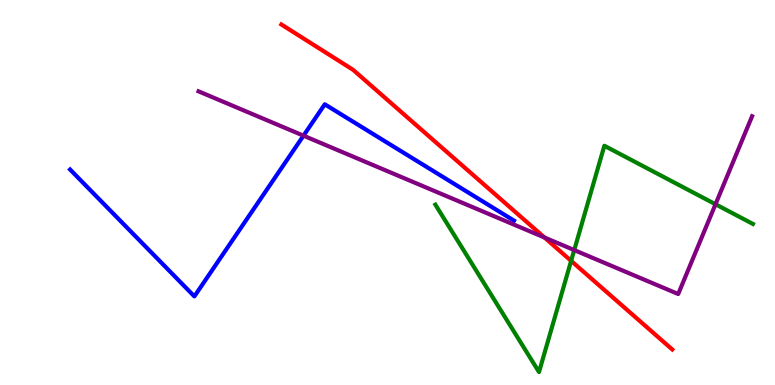[{'lines': ['blue', 'red'], 'intersections': []}, {'lines': ['green', 'red'], 'intersections': [{'x': 7.37, 'y': 3.22}]}, {'lines': ['purple', 'red'], 'intersections': [{'x': 7.03, 'y': 3.83}]}, {'lines': ['blue', 'green'], 'intersections': []}, {'lines': ['blue', 'purple'], 'intersections': [{'x': 3.92, 'y': 6.48}]}, {'lines': ['green', 'purple'], 'intersections': [{'x': 7.41, 'y': 3.5}, {'x': 9.23, 'y': 4.69}]}]